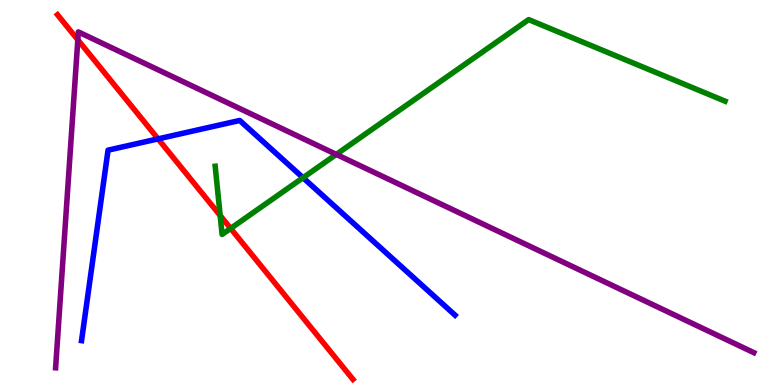[{'lines': ['blue', 'red'], 'intersections': [{'x': 2.04, 'y': 6.39}]}, {'lines': ['green', 'red'], 'intersections': [{'x': 2.84, 'y': 4.4}, {'x': 2.98, 'y': 4.07}]}, {'lines': ['purple', 'red'], 'intersections': [{'x': 1.0, 'y': 8.97}]}, {'lines': ['blue', 'green'], 'intersections': [{'x': 3.91, 'y': 5.38}]}, {'lines': ['blue', 'purple'], 'intersections': []}, {'lines': ['green', 'purple'], 'intersections': [{'x': 4.34, 'y': 5.99}]}]